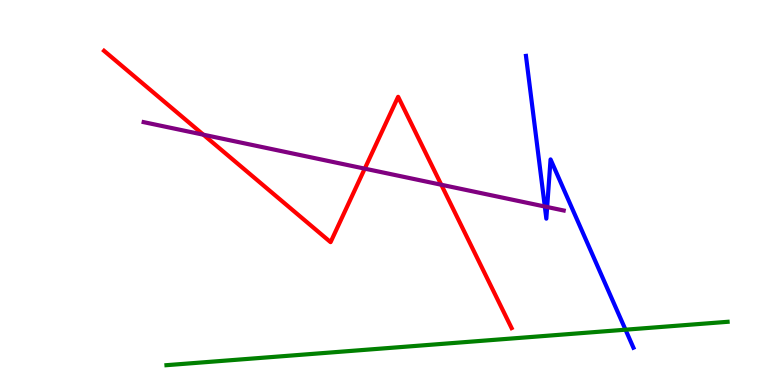[{'lines': ['blue', 'red'], 'intersections': []}, {'lines': ['green', 'red'], 'intersections': []}, {'lines': ['purple', 'red'], 'intersections': [{'x': 2.62, 'y': 6.5}, {'x': 4.71, 'y': 5.62}, {'x': 5.69, 'y': 5.2}]}, {'lines': ['blue', 'green'], 'intersections': [{'x': 8.07, 'y': 1.44}]}, {'lines': ['blue', 'purple'], 'intersections': [{'x': 7.03, 'y': 4.64}, {'x': 7.06, 'y': 4.62}]}, {'lines': ['green', 'purple'], 'intersections': []}]